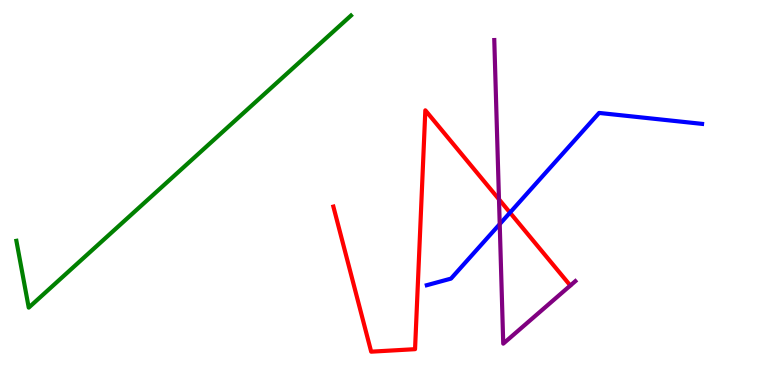[{'lines': ['blue', 'red'], 'intersections': [{'x': 6.58, 'y': 4.48}]}, {'lines': ['green', 'red'], 'intersections': []}, {'lines': ['purple', 'red'], 'intersections': [{'x': 6.44, 'y': 4.82}]}, {'lines': ['blue', 'green'], 'intersections': []}, {'lines': ['blue', 'purple'], 'intersections': [{'x': 6.45, 'y': 4.18}]}, {'lines': ['green', 'purple'], 'intersections': []}]